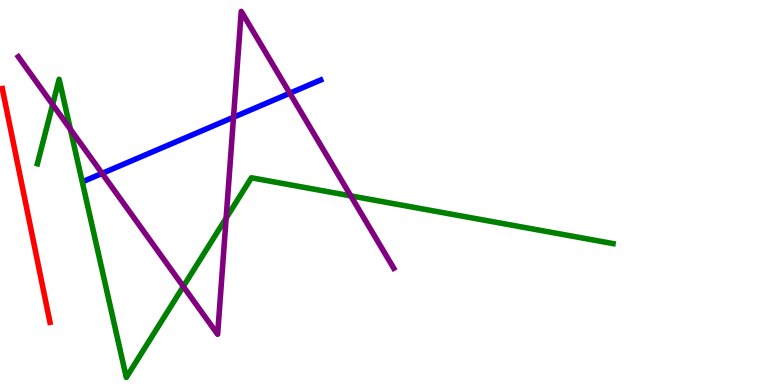[{'lines': ['blue', 'red'], 'intersections': []}, {'lines': ['green', 'red'], 'intersections': []}, {'lines': ['purple', 'red'], 'intersections': []}, {'lines': ['blue', 'green'], 'intersections': []}, {'lines': ['blue', 'purple'], 'intersections': [{'x': 1.32, 'y': 5.5}, {'x': 3.01, 'y': 6.95}, {'x': 3.74, 'y': 7.58}]}, {'lines': ['green', 'purple'], 'intersections': [{'x': 0.679, 'y': 7.28}, {'x': 0.908, 'y': 6.64}, {'x': 2.37, 'y': 2.56}, {'x': 2.92, 'y': 4.33}, {'x': 4.53, 'y': 4.91}]}]